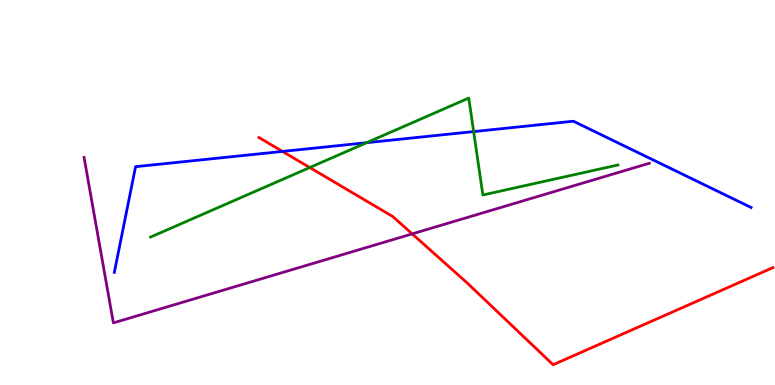[{'lines': ['blue', 'red'], 'intersections': [{'x': 3.64, 'y': 6.07}]}, {'lines': ['green', 'red'], 'intersections': [{'x': 4.0, 'y': 5.65}]}, {'lines': ['purple', 'red'], 'intersections': [{'x': 5.32, 'y': 3.92}]}, {'lines': ['blue', 'green'], 'intersections': [{'x': 4.73, 'y': 6.29}, {'x': 6.11, 'y': 6.58}]}, {'lines': ['blue', 'purple'], 'intersections': []}, {'lines': ['green', 'purple'], 'intersections': []}]